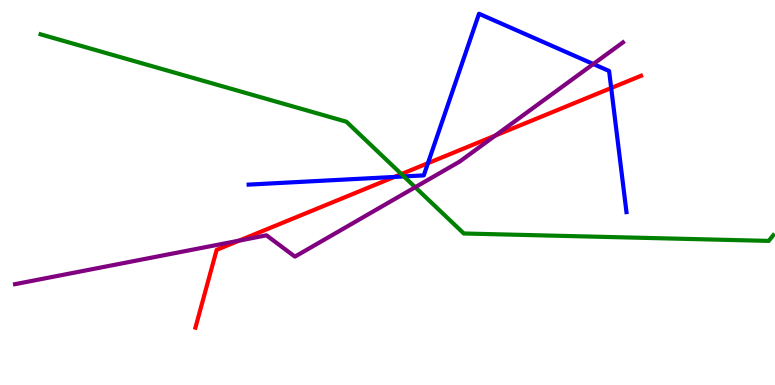[{'lines': ['blue', 'red'], 'intersections': [{'x': 5.09, 'y': 5.4}, {'x': 5.52, 'y': 5.76}, {'x': 7.89, 'y': 7.71}]}, {'lines': ['green', 'red'], 'intersections': [{'x': 5.18, 'y': 5.48}]}, {'lines': ['purple', 'red'], 'intersections': [{'x': 3.09, 'y': 3.75}, {'x': 6.39, 'y': 6.48}]}, {'lines': ['blue', 'green'], 'intersections': [{'x': 5.21, 'y': 5.42}]}, {'lines': ['blue', 'purple'], 'intersections': [{'x': 7.66, 'y': 8.34}]}, {'lines': ['green', 'purple'], 'intersections': [{'x': 5.36, 'y': 5.14}]}]